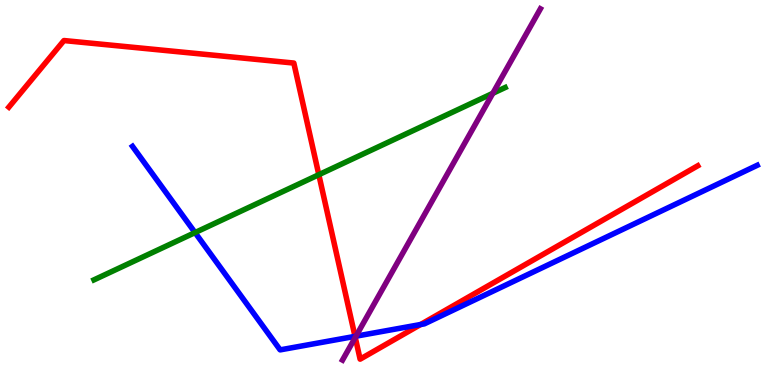[{'lines': ['blue', 'red'], 'intersections': [{'x': 4.58, 'y': 1.26}, {'x': 5.43, 'y': 1.57}]}, {'lines': ['green', 'red'], 'intersections': [{'x': 4.11, 'y': 5.46}]}, {'lines': ['purple', 'red'], 'intersections': [{'x': 4.58, 'y': 1.24}]}, {'lines': ['blue', 'green'], 'intersections': [{'x': 2.52, 'y': 3.96}]}, {'lines': ['blue', 'purple'], 'intersections': [{'x': 4.59, 'y': 1.27}]}, {'lines': ['green', 'purple'], 'intersections': [{'x': 6.36, 'y': 7.58}]}]